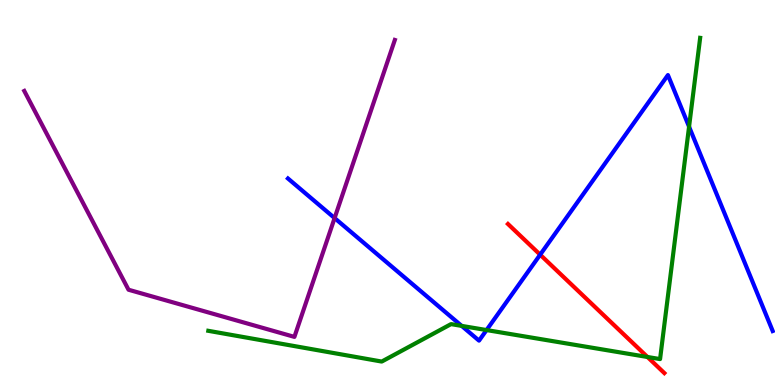[{'lines': ['blue', 'red'], 'intersections': [{'x': 6.97, 'y': 3.38}]}, {'lines': ['green', 'red'], 'intersections': [{'x': 8.35, 'y': 0.728}]}, {'lines': ['purple', 'red'], 'intersections': []}, {'lines': ['blue', 'green'], 'intersections': [{'x': 5.96, 'y': 1.54}, {'x': 6.28, 'y': 1.43}, {'x': 8.89, 'y': 6.71}]}, {'lines': ['blue', 'purple'], 'intersections': [{'x': 4.32, 'y': 4.34}]}, {'lines': ['green', 'purple'], 'intersections': []}]